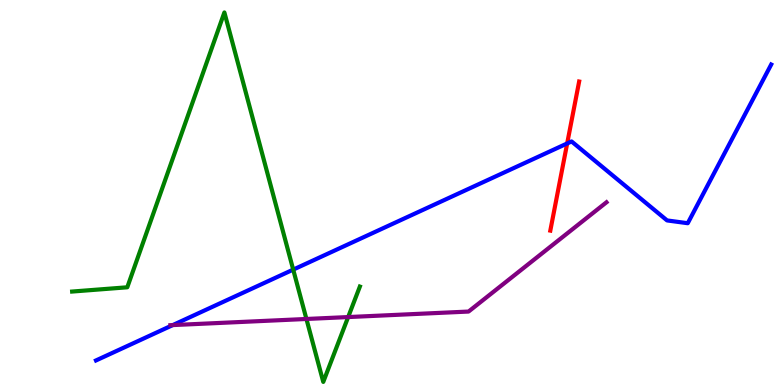[{'lines': ['blue', 'red'], 'intersections': [{'x': 7.32, 'y': 6.27}]}, {'lines': ['green', 'red'], 'intersections': []}, {'lines': ['purple', 'red'], 'intersections': []}, {'lines': ['blue', 'green'], 'intersections': [{'x': 3.78, 'y': 3.0}]}, {'lines': ['blue', 'purple'], 'intersections': [{'x': 2.23, 'y': 1.56}]}, {'lines': ['green', 'purple'], 'intersections': [{'x': 3.95, 'y': 1.72}, {'x': 4.49, 'y': 1.76}]}]